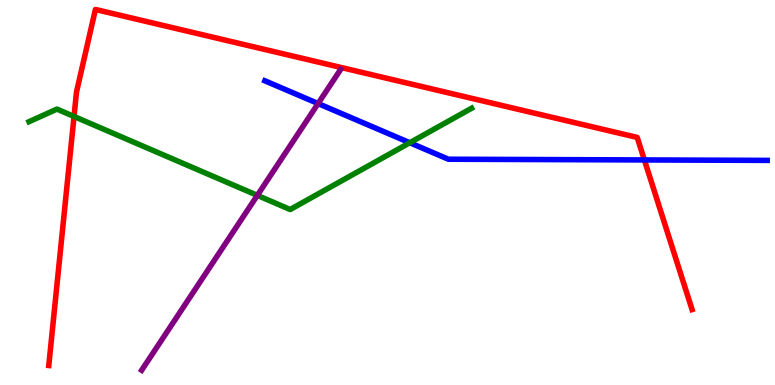[{'lines': ['blue', 'red'], 'intersections': [{'x': 8.31, 'y': 5.85}]}, {'lines': ['green', 'red'], 'intersections': [{'x': 0.955, 'y': 6.97}]}, {'lines': ['purple', 'red'], 'intersections': []}, {'lines': ['blue', 'green'], 'intersections': [{'x': 5.29, 'y': 6.29}]}, {'lines': ['blue', 'purple'], 'intersections': [{'x': 4.1, 'y': 7.31}]}, {'lines': ['green', 'purple'], 'intersections': [{'x': 3.32, 'y': 4.93}]}]